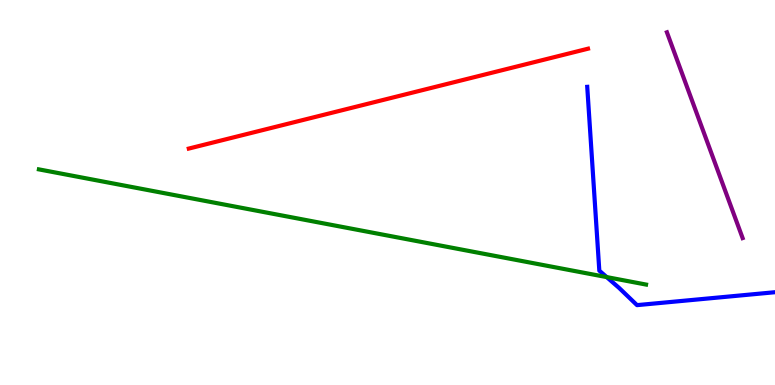[{'lines': ['blue', 'red'], 'intersections': []}, {'lines': ['green', 'red'], 'intersections': []}, {'lines': ['purple', 'red'], 'intersections': []}, {'lines': ['blue', 'green'], 'intersections': [{'x': 7.83, 'y': 2.8}]}, {'lines': ['blue', 'purple'], 'intersections': []}, {'lines': ['green', 'purple'], 'intersections': []}]